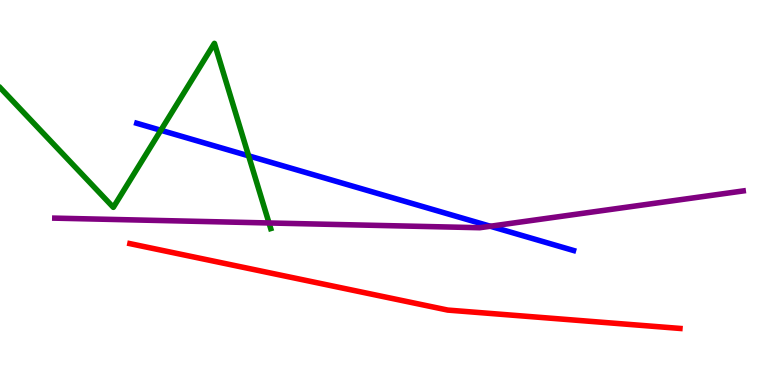[{'lines': ['blue', 'red'], 'intersections': []}, {'lines': ['green', 'red'], 'intersections': []}, {'lines': ['purple', 'red'], 'intersections': []}, {'lines': ['blue', 'green'], 'intersections': [{'x': 2.08, 'y': 6.62}, {'x': 3.21, 'y': 5.95}]}, {'lines': ['blue', 'purple'], 'intersections': [{'x': 6.33, 'y': 4.12}]}, {'lines': ['green', 'purple'], 'intersections': [{'x': 3.47, 'y': 4.21}]}]